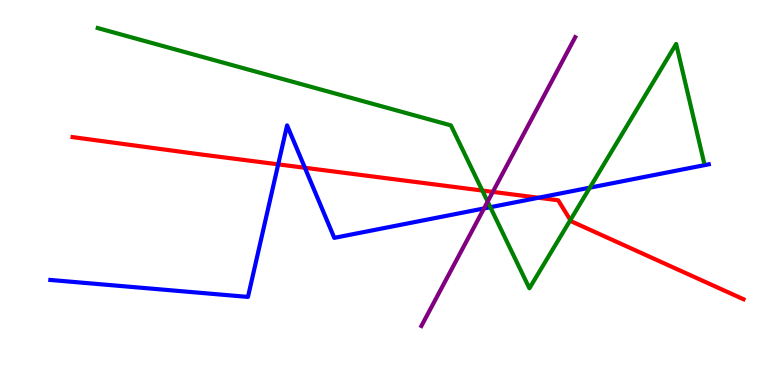[{'lines': ['blue', 'red'], 'intersections': [{'x': 3.59, 'y': 5.73}, {'x': 3.93, 'y': 5.64}, {'x': 6.95, 'y': 4.86}]}, {'lines': ['green', 'red'], 'intersections': [{'x': 6.22, 'y': 5.05}, {'x': 7.36, 'y': 4.28}]}, {'lines': ['purple', 'red'], 'intersections': [{'x': 6.36, 'y': 5.02}]}, {'lines': ['blue', 'green'], 'intersections': [{'x': 6.33, 'y': 4.62}, {'x': 7.61, 'y': 5.13}]}, {'lines': ['blue', 'purple'], 'intersections': [{'x': 6.25, 'y': 4.59}]}, {'lines': ['green', 'purple'], 'intersections': [{'x': 6.29, 'y': 4.76}]}]